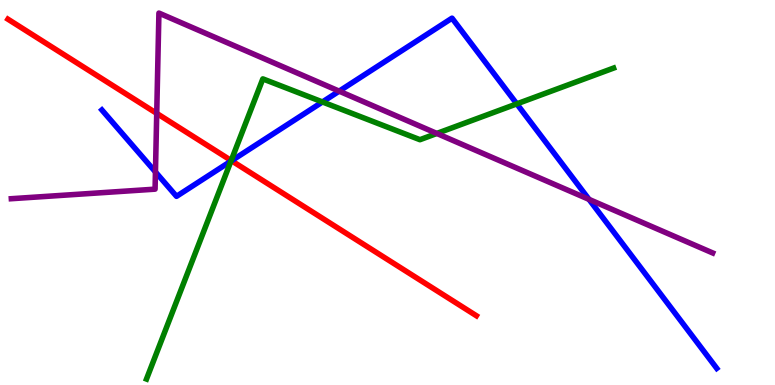[{'lines': ['blue', 'red'], 'intersections': [{'x': 2.99, 'y': 5.82}]}, {'lines': ['green', 'red'], 'intersections': [{'x': 2.98, 'y': 5.83}]}, {'lines': ['purple', 'red'], 'intersections': [{'x': 2.02, 'y': 7.06}]}, {'lines': ['blue', 'green'], 'intersections': [{'x': 2.98, 'y': 5.81}, {'x': 4.16, 'y': 7.35}, {'x': 6.67, 'y': 7.3}]}, {'lines': ['blue', 'purple'], 'intersections': [{'x': 2.01, 'y': 5.53}, {'x': 4.38, 'y': 7.63}, {'x': 7.6, 'y': 4.82}]}, {'lines': ['green', 'purple'], 'intersections': [{'x': 5.64, 'y': 6.53}]}]